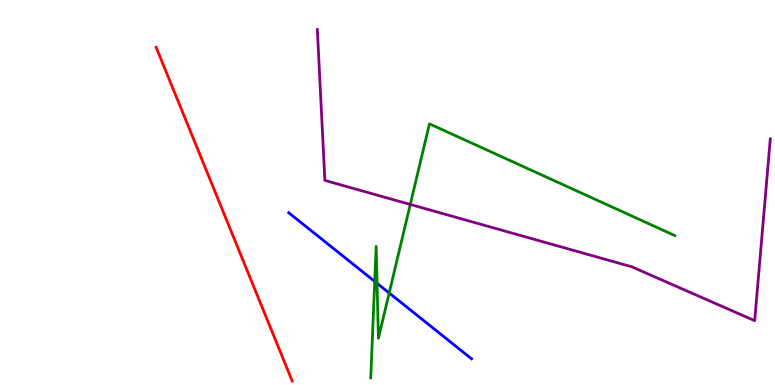[{'lines': ['blue', 'red'], 'intersections': []}, {'lines': ['green', 'red'], 'intersections': []}, {'lines': ['purple', 'red'], 'intersections': []}, {'lines': ['blue', 'green'], 'intersections': [{'x': 4.84, 'y': 2.69}, {'x': 4.87, 'y': 2.64}, {'x': 5.02, 'y': 2.39}]}, {'lines': ['blue', 'purple'], 'intersections': []}, {'lines': ['green', 'purple'], 'intersections': [{'x': 5.29, 'y': 4.69}]}]